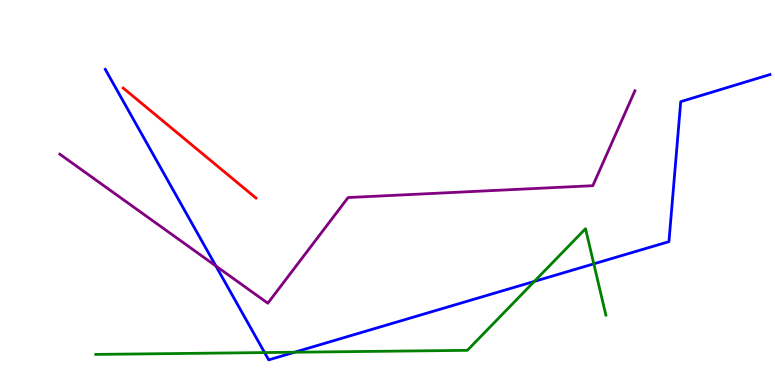[{'lines': ['blue', 'red'], 'intersections': []}, {'lines': ['green', 'red'], 'intersections': []}, {'lines': ['purple', 'red'], 'intersections': []}, {'lines': ['blue', 'green'], 'intersections': [{'x': 3.41, 'y': 0.842}, {'x': 3.8, 'y': 0.851}, {'x': 6.89, 'y': 2.69}, {'x': 7.66, 'y': 3.15}]}, {'lines': ['blue', 'purple'], 'intersections': [{'x': 2.79, 'y': 3.09}]}, {'lines': ['green', 'purple'], 'intersections': []}]